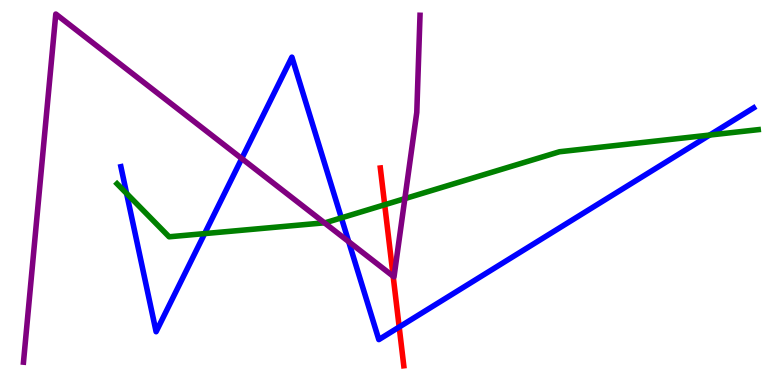[{'lines': ['blue', 'red'], 'intersections': [{'x': 5.15, 'y': 1.51}]}, {'lines': ['green', 'red'], 'intersections': [{'x': 4.96, 'y': 4.68}]}, {'lines': ['purple', 'red'], 'intersections': [{'x': 5.07, 'y': 2.83}]}, {'lines': ['blue', 'green'], 'intersections': [{'x': 1.63, 'y': 4.97}, {'x': 2.64, 'y': 3.93}, {'x': 4.4, 'y': 4.34}, {'x': 9.16, 'y': 6.49}]}, {'lines': ['blue', 'purple'], 'intersections': [{'x': 3.12, 'y': 5.88}, {'x': 4.5, 'y': 3.72}]}, {'lines': ['green', 'purple'], 'intersections': [{'x': 4.19, 'y': 4.21}, {'x': 5.22, 'y': 4.84}]}]